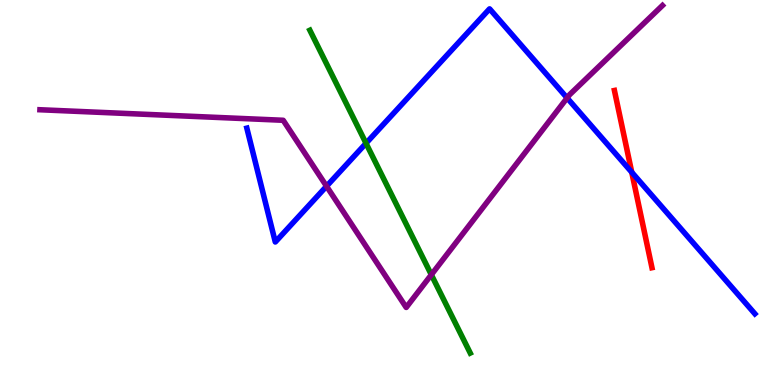[{'lines': ['blue', 'red'], 'intersections': [{'x': 8.15, 'y': 5.53}]}, {'lines': ['green', 'red'], 'intersections': []}, {'lines': ['purple', 'red'], 'intersections': []}, {'lines': ['blue', 'green'], 'intersections': [{'x': 4.72, 'y': 6.28}]}, {'lines': ['blue', 'purple'], 'intersections': [{'x': 4.21, 'y': 5.16}, {'x': 7.32, 'y': 7.46}]}, {'lines': ['green', 'purple'], 'intersections': [{'x': 5.57, 'y': 2.86}]}]